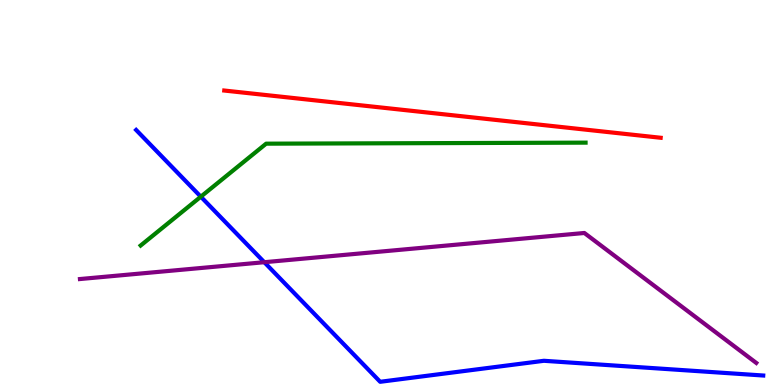[{'lines': ['blue', 'red'], 'intersections': []}, {'lines': ['green', 'red'], 'intersections': []}, {'lines': ['purple', 'red'], 'intersections': []}, {'lines': ['blue', 'green'], 'intersections': [{'x': 2.59, 'y': 4.89}]}, {'lines': ['blue', 'purple'], 'intersections': [{'x': 3.41, 'y': 3.19}]}, {'lines': ['green', 'purple'], 'intersections': []}]